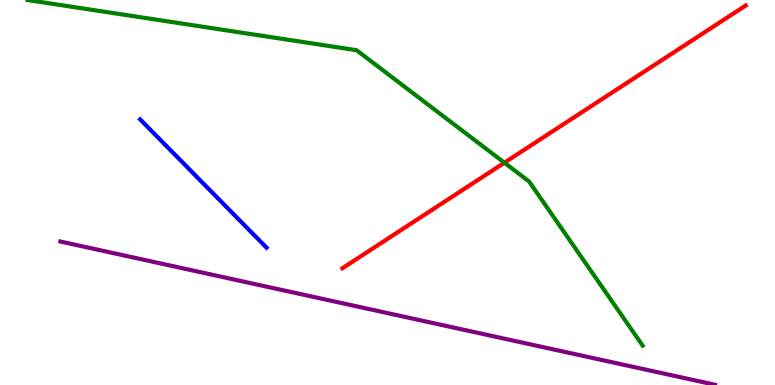[{'lines': ['blue', 'red'], 'intersections': []}, {'lines': ['green', 'red'], 'intersections': [{'x': 6.51, 'y': 5.77}]}, {'lines': ['purple', 'red'], 'intersections': []}, {'lines': ['blue', 'green'], 'intersections': []}, {'lines': ['blue', 'purple'], 'intersections': []}, {'lines': ['green', 'purple'], 'intersections': []}]